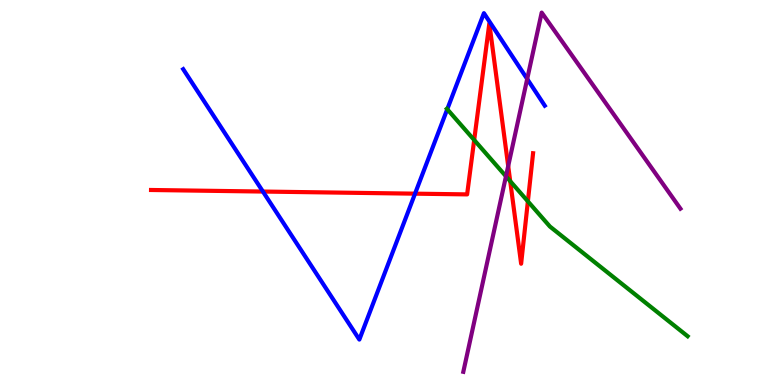[{'lines': ['blue', 'red'], 'intersections': [{'x': 3.39, 'y': 5.02}, {'x': 5.36, 'y': 4.97}]}, {'lines': ['green', 'red'], 'intersections': [{'x': 6.12, 'y': 6.36}, {'x': 6.58, 'y': 5.29}, {'x': 6.81, 'y': 4.77}]}, {'lines': ['purple', 'red'], 'intersections': [{'x': 6.56, 'y': 5.69}]}, {'lines': ['blue', 'green'], 'intersections': [{'x': 5.77, 'y': 7.16}]}, {'lines': ['blue', 'purple'], 'intersections': [{'x': 6.8, 'y': 7.95}]}, {'lines': ['green', 'purple'], 'intersections': [{'x': 6.53, 'y': 5.42}]}]